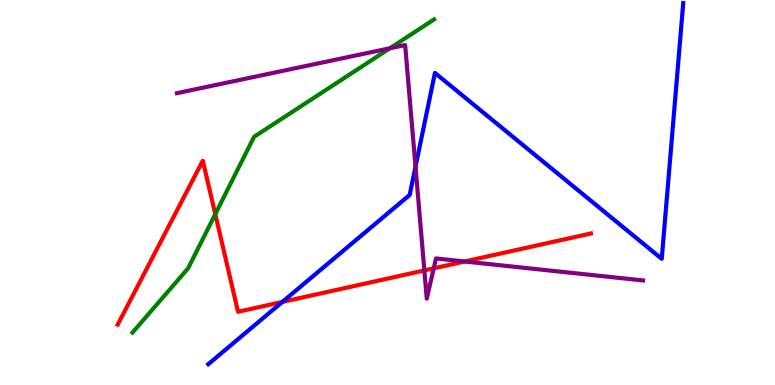[{'lines': ['blue', 'red'], 'intersections': [{'x': 3.64, 'y': 2.16}]}, {'lines': ['green', 'red'], 'intersections': [{'x': 2.78, 'y': 4.44}]}, {'lines': ['purple', 'red'], 'intersections': [{'x': 5.48, 'y': 2.98}, {'x': 5.6, 'y': 3.03}, {'x': 6.0, 'y': 3.21}]}, {'lines': ['blue', 'green'], 'intersections': []}, {'lines': ['blue', 'purple'], 'intersections': [{'x': 5.36, 'y': 5.67}]}, {'lines': ['green', 'purple'], 'intersections': [{'x': 5.03, 'y': 8.75}]}]